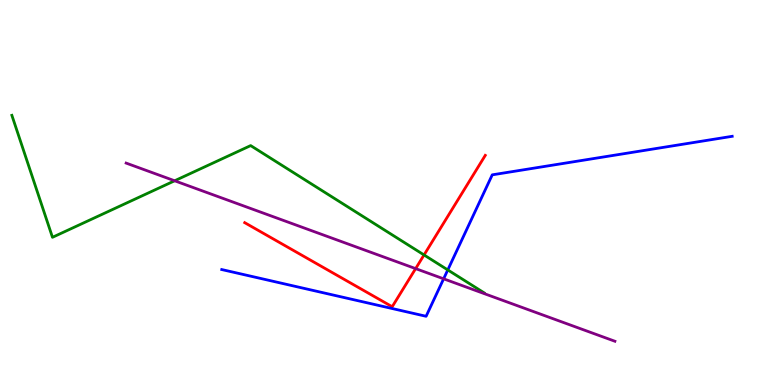[{'lines': ['blue', 'red'], 'intersections': []}, {'lines': ['green', 'red'], 'intersections': [{'x': 5.47, 'y': 3.38}]}, {'lines': ['purple', 'red'], 'intersections': [{'x': 5.36, 'y': 3.02}]}, {'lines': ['blue', 'green'], 'intersections': [{'x': 5.78, 'y': 2.99}]}, {'lines': ['blue', 'purple'], 'intersections': [{'x': 5.72, 'y': 2.76}]}, {'lines': ['green', 'purple'], 'intersections': [{'x': 2.25, 'y': 5.3}]}]